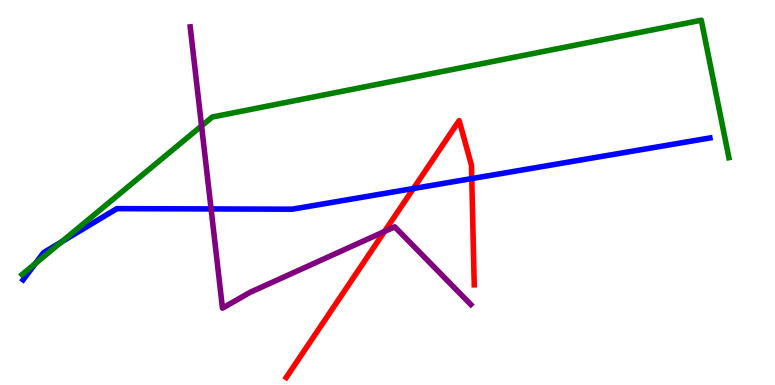[{'lines': ['blue', 'red'], 'intersections': [{'x': 5.33, 'y': 5.1}, {'x': 6.09, 'y': 5.36}]}, {'lines': ['green', 'red'], 'intersections': []}, {'lines': ['purple', 'red'], 'intersections': [{'x': 4.96, 'y': 3.99}]}, {'lines': ['blue', 'green'], 'intersections': [{'x': 0.457, 'y': 3.16}, {'x': 0.793, 'y': 3.72}]}, {'lines': ['blue', 'purple'], 'intersections': [{'x': 2.72, 'y': 4.57}]}, {'lines': ['green', 'purple'], 'intersections': [{'x': 2.6, 'y': 6.73}]}]